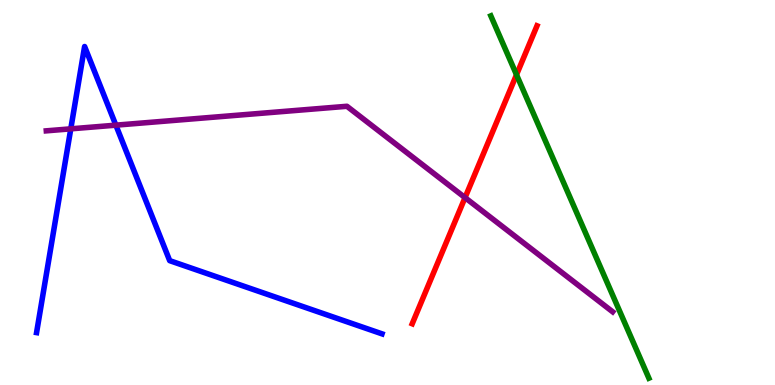[{'lines': ['blue', 'red'], 'intersections': []}, {'lines': ['green', 'red'], 'intersections': [{'x': 6.66, 'y': 8.06}]}, {'lines': ['purple', 'red'], 'intersections': [{'x': 6.0, 'y': 4.87}]}, {'lines': ['blue', 'green'], 'intersections': []}, {'lines': ['blue', 'purple'], 'intersections': [{'x': 0.913, 'y': 6.65}, {'x': 1.49, 'y': 6.75}]}, {'lines': ['green', 'purple'], 'intersections': []}]